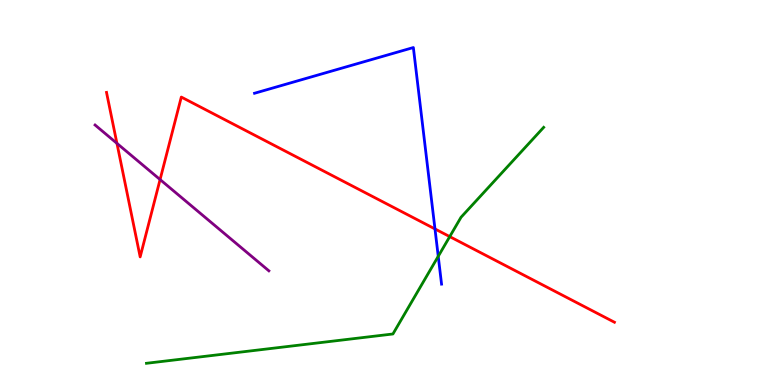[{'lines': ['blue', 'red'], 'intersections': [{'x': 5.61, 'y': 4.05}]}, {'lines': ['green', 'red'], 'intersections': [{'x': 5.8, 'y': 3.85}]}, {'lines': ['purple', 'red'], 'intersections': [{'x': 1.51, 'y': 6.28}, {'x': 2.07, 'y': 5.34}]}, {'lines': ['blue', 'green'], 'intersections': [{'x': 5.65, 'y': 3.34}]}, {'lines': ['blue', 'purple'], 'intersections': []}, {'lines': ['green', 'purple'], 'intersections': []}]